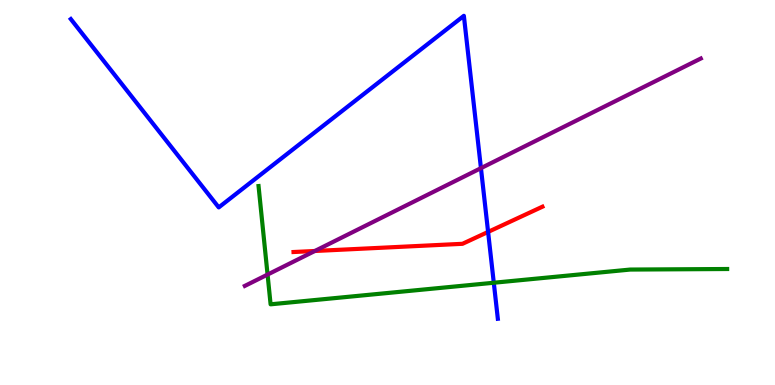[{'lines': ['blue', 'red'], 'intersections': [{'x': 6.3, 'y': 3.98}]}, {'lines': ['green', 'red'], 'intersections': []}, {'lines': ['purple', 'red'], 'intersections': [{'x': 4.06, 'y': 3.48}]}, {'lines': ['blue', 'green'], 'intersections': [{'x': 6.37, 'y': 2.66}]}, {'lines': ['blue', 'purple'], 'intersections': [{'x': 6.21, 'y': 5.63}]}, {'lines': ['green', 'purple'], 'intersections': [{'x': 3.45, 'y': 2.87}]}]